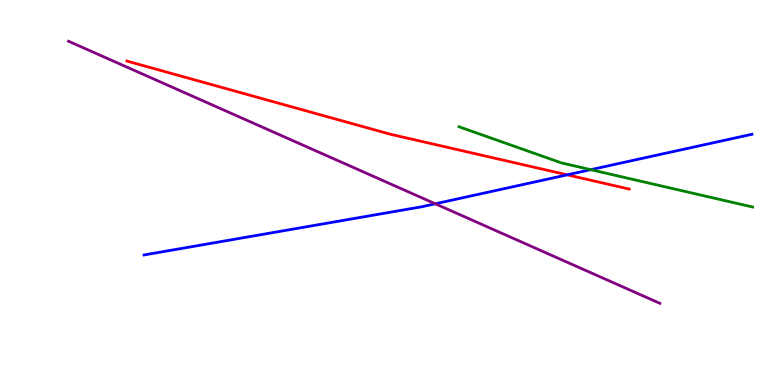[{'lines': ['blue', 'red'], 'intersections': [{'x': 7.32, 'y': 5.46}]}, {'lines': ['green', 'red'], 'intersections': []}, {'lines': ['purple', 'red'], 'intersections': []}, {'lines': ['blue', 'green'], 'intersections': [{'x': 7.62, 'y': 5.59}]}, {'lines': ['blue', 'purple'], 'intersections': [{'x': 5.62, 'y': 4.71}]}, {'lines': ['green', 'purple'], 'intersections': []}]